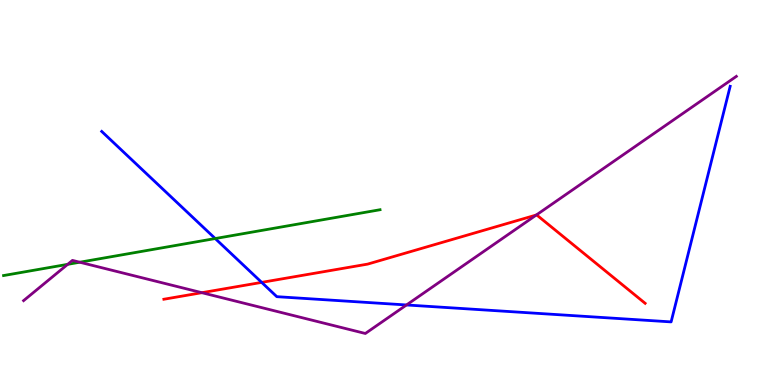[{'lines': ['blue', 'red'], 'intersections': [{'x': 3.38, 'y': 2.67}]}, {'lines': ['green', 'red'], 'intersections': []}, {'lines': ['purple', 'red'], 'intersections': [{'x': 2.6, 'y': 2.4}, {'x': 6.92, 'y': 4.42}]}, {'lines': ['blue', 'green'], 'intersections': [{'x': 2.78, 'y': 3.8}]}, {'lines': ['blue', 'purple'], 'intersections': [{'x': 5.24, 'y': 2.08}]}, {'lines': ['green', 'purple'], 'intersections': [{'x': 0.873, 'y': 3.13}, {'x': 1.03, 'y': 3.19}]}]